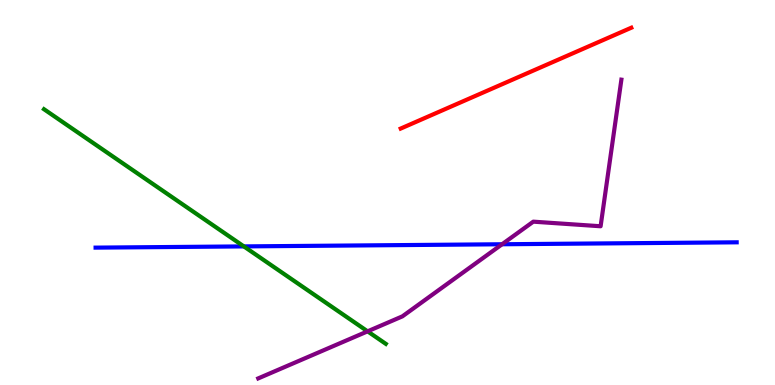[{'lines': ['blue', 'red'], 'intersections': []}, {'lines': ['green', 'red'], 'intersections': []}, {'lines': ['purple', 'red'], 'intersections': []}, {'lines': ['blue', 'green'], 'intersections': [{'x': 3.15, 'y': 3.6}]}, {'lines': ['blue', 'purple'], 'intersections': [{'x': 6.48, 'y': 3.66}]}, {'lines': ['green', 'purple'], 'intersections': [{'x': 4.74, 'y': 1.39}]}]